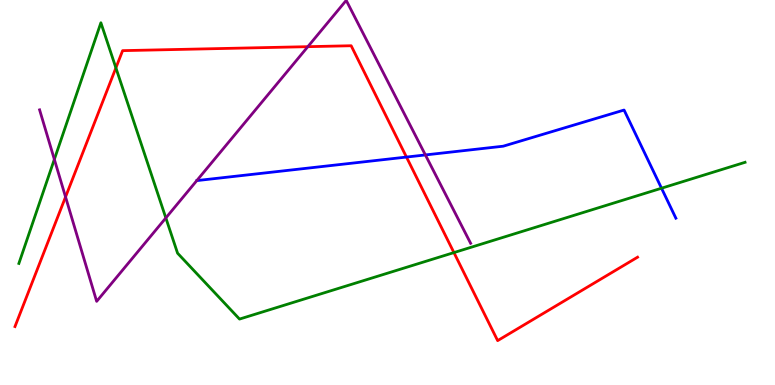[{'lines': ['blue', 'red'], 'intersections': [{'x': 5.24, 'y': 5.92}]}, {'lines': ['green', 'red'], 'intersections': [{'x': 1.5, 'y': 8.24}, {'x': 5.86, 'y': 3.44}]}, {'lines': ['purple', 'red'], 'intersections': [{'x': 0.846, 'y': 4.88}, {'x': 3.97, 'y': 8.79}]}, {'lines': ['blue', 'green'], 'intersections': [{'x': 8.54, 'y': 5.11}]}, {'lines': ['blue', 'purple'], 'intersections': [{'x': 5.49, 'y': 5.98}]}, {'lines': ['green', 'purple'], 'intersections': [{'x': 0.701, 'y': 5.86}, {'x': 2.14, 'y': 4.34}]}]